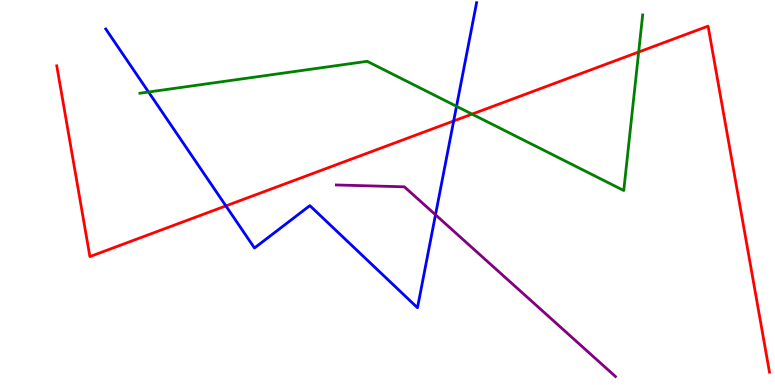[{'lines': ['blue', 'red'], 'intersections': [{'x': 2.91, 'y': 4.65}, {'x': 5.85, 'y': 6.86}]}, {'lines': ['green', 'red'], 'intersections': [{'x': 6.09, 'y': 7.04}, {'x': 8.24, 'y': 8.65}]}, {'lines': ['purple', 'red'], 'intersections': []}, {'lines': ['blue', 'green'], 'intersections': [{'x': 1.92, 'y': 7.61}, {'x': 5.89, 'y': 7.24}]}, {'lines': ['blue', 'purple'], 'intersections': [{'x': 5.62, 'y': 4.42}]}, {'lines': ['green', 'purple'], 'intersections': []}]